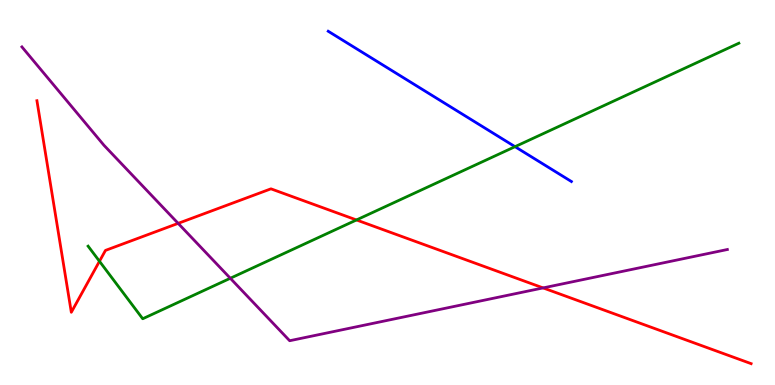[{'lines': ['blue', 'red'], 'intersections': []}, {'lines': ['green', 'red'], 'intersections': [{'x': 1.28, 'y': 3.21}, {'x': 4.6, 'y': 4.29}]}, {'lines': ['purple', 'red'], 'intersections': [{'x': 2.3, 'y': 4.2}, {'x': 7.01, 'y': 2.52}]}, {'lines': ['blue', 'green'], 'intersections': [{'x': 6.65, 'y': 6.19}]}, {'lines': ['blue', 'purple'], 'intersections': []}, {'lines': ['green', 'purple'], 'intersections': [{'x': 2.97, 'y': 2.77}]}]